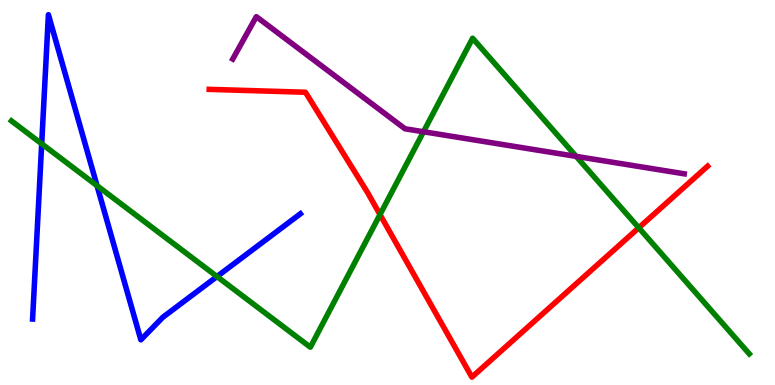[{'lines': ['blue', 'red'], 'intersections': []}, {'lines': ['green', 'red'], 'intersections': [{'x': 4.9, 'y': 4.43}, {'x': 8.24, 'y': 4.08}]}, {'lines': ['purple', 'red'], 'intersections': []}, {'lines': ['blue', 'green'], 'intersections': [{'x': 0.538, 'y': 6.26}, {'x': 1.25, 'y': 5.18}, {'x': 2.8, 'y': 2.82}]}, {'lines': ['blue', 'purple'], 'intersections': []}, {'lines': ['green', 'purple'], 'intersections': [{'x': 5.46, 'y': 6.58}, {'x': 7.43, 'y': 5.94}]}]